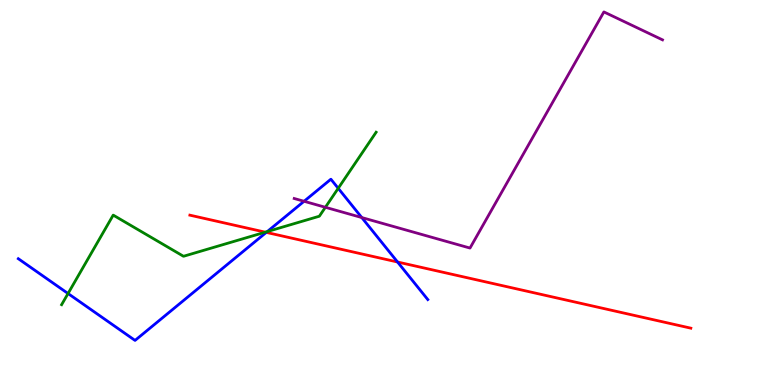[{'lines': ['blue', 'red'], 'intersections': [{'x': 3.44, 'y': 3.96}, {'x': 5.13, 'y': 3.19}]}, {'lines': ['green', 'red'], 'intersections': [{'x': 3.42, 'y': 3.97}]}, {'lines': ['purple', 'red'], 'intersections': []}, {'lines': ['blue', 'green'], 'intersections': [{'x': 0.878, 'y': 2.38}, {'x': 3.45, 'y': 3.99}, {'x': 4.36, 'y': 5.11}]}, {'lines': ['blue', 'purple'], 'intersections': [{'x': 3.92, 'y': 4.77}, {'x': 4.67, 'y': 4.35}]}, {'lines': ['green', 'purple'], 'intersections': [{'x': 4.2, 'y': 4.62}]}]